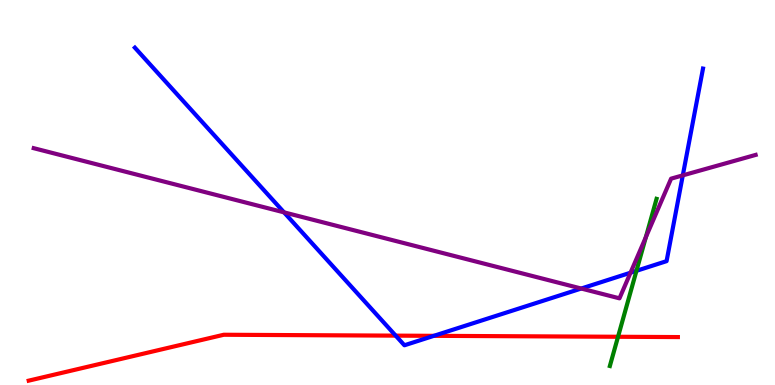[{'lines': ['blue', 'red'], 'intersections': [{'x': 5.11, 'y': 1.28}, {'x': 5.6, 'y': 1.28}]}, {'lines': ['green', 'red'], 'intersections': [{'x': 7.97, 'y': 1.25}]}, {'lines': ['purple', 'red'], 'intersections': []}, {'lines': ['blue', 'green'], 'intersections': [{'x': 8.21, 'y': 2.97}]}, {'lines': ['blue', 'purple'], 'intersections': [{'x': 3.66, 'y': 4.48}, {'x': 7.5, 'y': 2.51}, {'x': 8.14, 'y': 2.92}, {'x': 8.81, 'y': 5.45}]}, {'lines': ['green', 'purple'], 'intersections': [{'x': 8.33, 'y': 3.84}]}]